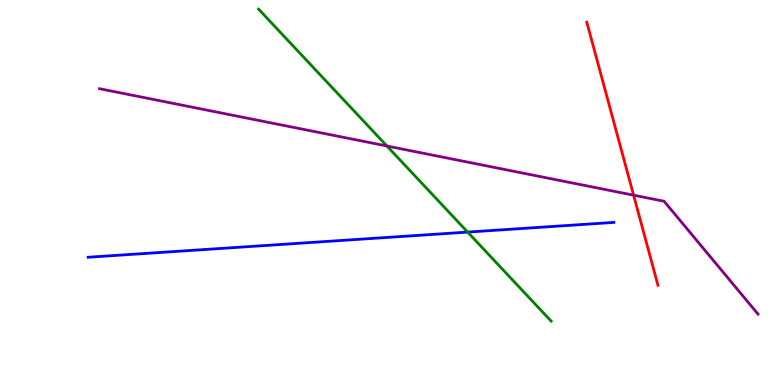[{'lines': ['blue', 'red'], 'intersections': []}, {'lines': ['green', 'red'], 'intersections': []}, {'lines': ['purple', 'red'], 'intersections': [{'x': 8.18, 'y': 4.93}]}, {'lines': ['blue', 'green'], 'intersections': [{'x': 6.03, 'y': 3.97}]}, {'lines': ['blue', 'purple'], 'intersections': []}, {'lines': ['green', 'purple'], 'intersections': [{'x': 4.99, 'y': 6.21}]}]